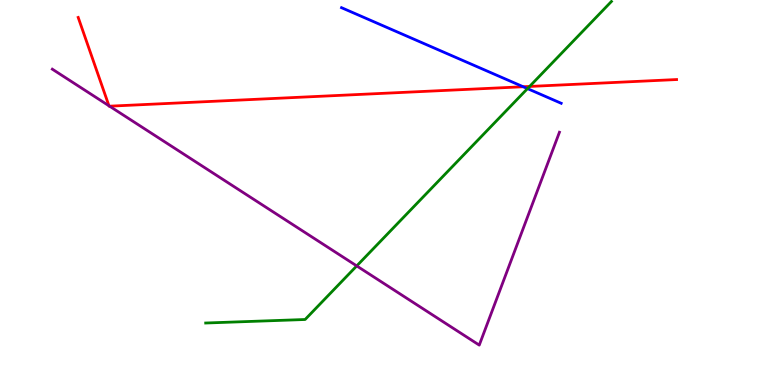[{'lines': ['blue', 'red'], 'intersections': [{'x': 6.75, 'y': 7.75}]}, {'lines': ['green', 'red'], 'intersections': [{'x': 6.83, 'y': 7.75}]}, {'lines': ['purple', 'red'], 'intersections': [{'x': 1.41, 'y': 7.25}, {'x': 1.41, 'y': 7.24}]}, {'lines': ['blue', 'green'], 'intersections': [{'x': 6.81, 'y': 7.7}]}, {'lines': ['blue', 'purple'], 'intersections': []}, {'lines': ['green', 'purple'], 'intersections': [{'x': 4.6, 'y': 3.09}]}]